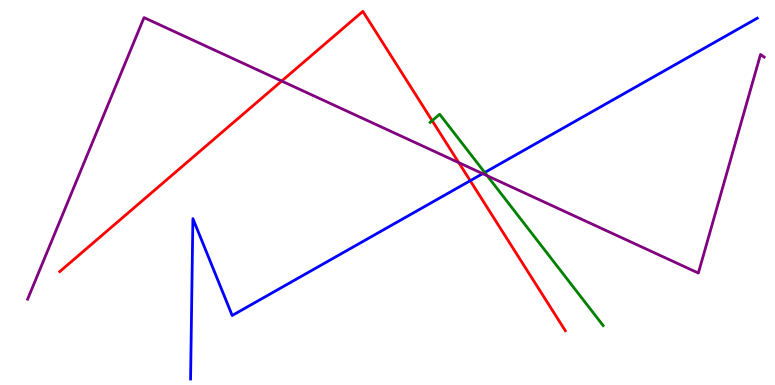[{'lines': ['blue', 'red'], 'intersections': [{'x': 6.07, 'y': 5.31}]}, {'lines': ['green', 'red'], 'intersections': [{'x': 5.58, 'y': 6.87}]}, {'lines': ['purple', 'red'], 'intersections': [{'x': 3.63, 'y': 7.89}, {'x': 5.92, 'y': 5.78}]}, {'lines': ['blue', 'green'], 'intersections': [{'x': 6.25, 'y': 5.52}]}, {'lines': ['blue', 'purple'], 'intersections': [{'x': 6.23, 'y': 5.49}]}, {'lines': ['green', 'purple'], 'intersections': [{'x': 6.29, 'y': 5.43}]}]